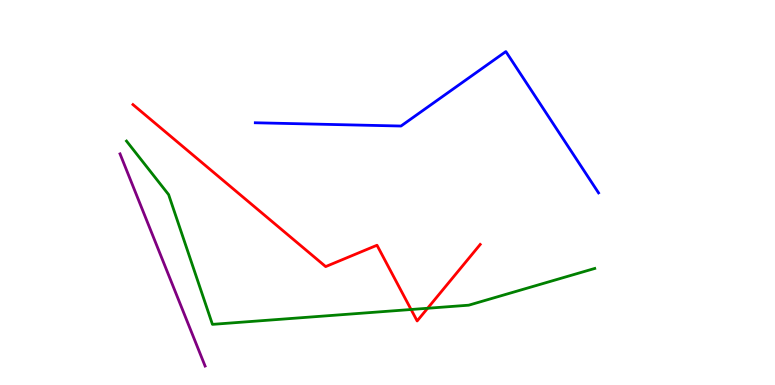[{'lines': ['blue', 'red'], 'intersections': []}, {'lines': ['green', 'red'], 'intersections': [{'x': 5.3, 'y': 1.96}, {'x': 5.52, 'y': 1.99}]}, {'lines': ['purple', 'red'], 'intersections': []}, {'lines': ['blue', 'green'], 'intersections': []}, {'lines': ['blue', 'purple'], 'intersections': []}, {'lines': ['green', 'purple'], 'intersections': []}]